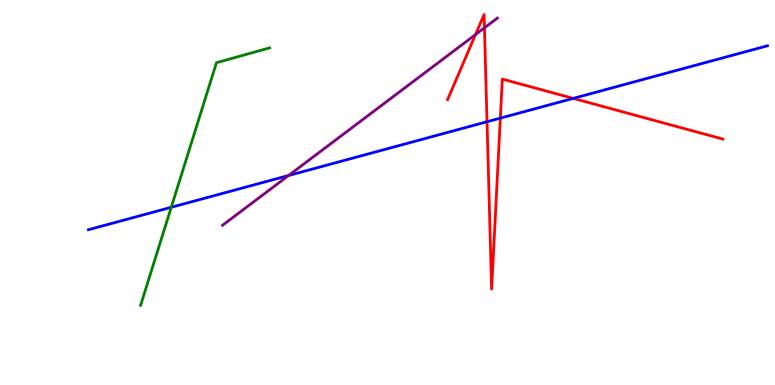[{'lines': ['blue', 'red'], 'intersections': [{'x': 6.28, 'y': 6.84}, {'x': 6.46, 'y': 6.93}, {'x': 7.4, 'y': 7.44}]}, {'lines': ['green', 'red'], 'intersections': []}, {'lines': ['purple', 'red'], 'intersections': [{'x': 6.14, 'y': 9.1}, {'x': 6.25, 'y': 9.28}]}, {'lines': ['blue', 'green'], 'intersections': [{'x': 2.21, 'y': 4.62}]}, {'lines': ['blue', 'purple'], 'intersections': [{'x': 3.72, 'y': 5.44}]}, {'lines': ['green', 'purple'], 'intersections': []}]